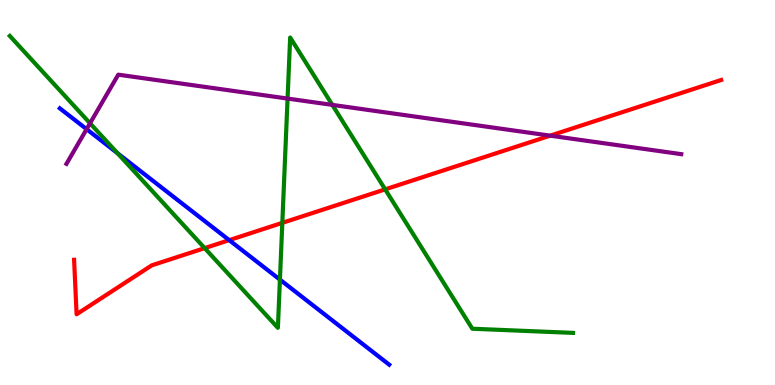[{'lines': ['blue', 'red'], 'intersections': [{'x': 2.96, 'y': 3.76}]}, {'lines': ['green', 'red'], 'intersections': [{'x': 2.64, 'y': 3.56}, {'x': 3.64, 'y': 4.21}, {'x': 4.97, 'y': 5.08}]}, {'lines': ['purple', 'red'], 'intersections': [{'x': 7.1, 'y': 6.48}]}, {'lines': ['blue', 'green'], 'intersections': [{'x': 1.52, 'y': 6.02}, {'x': 3.61, 'y': 2.74}]}, {'lines': ['blue', 'purple'], 'intersections': [{'x': 1.12, 'y': 6.64}]}, {'lines': ['green', 'purple'], 'intersections': [{'x': 1.16, 'y': 6.8}, {'x': 3.71, 'y': 7.44}, {'x': 4.29, 'y': 7.28}]}]